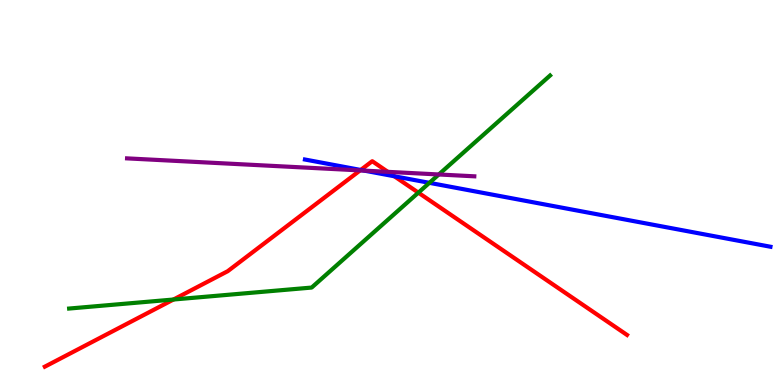[{'lines': ['blue', 'red'], 'intersections': [{'x': 4.65, 'y': 5.59}, {'x': 5.09, 'y': 5.42}]}, {'lines': ['green', 'red'], 'intersections': [{'x': 2.24, 'y': 2.22}, {'x': 5.4, 'y': 5.0}]}, {'lines': ['purple', 'red'], 'intersections': [{'x': 4.65, 'y': 5.57}, {'x': 5.0, 'y': 5.54}]}, {'lines': ['blue', 'green'], 'intersections': [{'x': 5.54, 'y': 5.25}]}, {'lines': ['blue', 'purple'], 'intersections': [{'x': 4.7, 'y': 5.57}]}, {'lines': ['green', 'purple'], 'intersections': [{'x': 5.66, 'y': 5.47}]}]